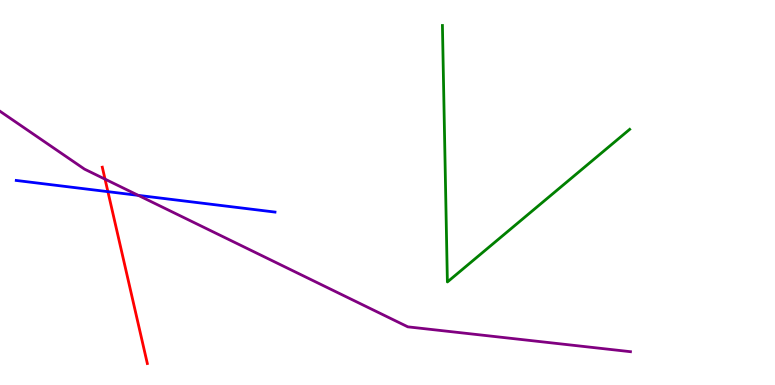[{'lines': ['blue', 'red'], 'intersections': [{'x': 1.39, 'y': 5.02}]}, {'lines': ['green', 'red'], 'intersections': []}, {'lines': ['purple', 'red'], 'intersections': [{'x': 1.36, 'y': 5.35}]}, {'lines': ['blue', 'green'], 'intersections': []}, {'lines': ['blue', 'purple'], 'intersections': [{'x': 1.78, 'y': 4.93}]}, {'lines': ['green', 'purple'], 'intersections': []}]